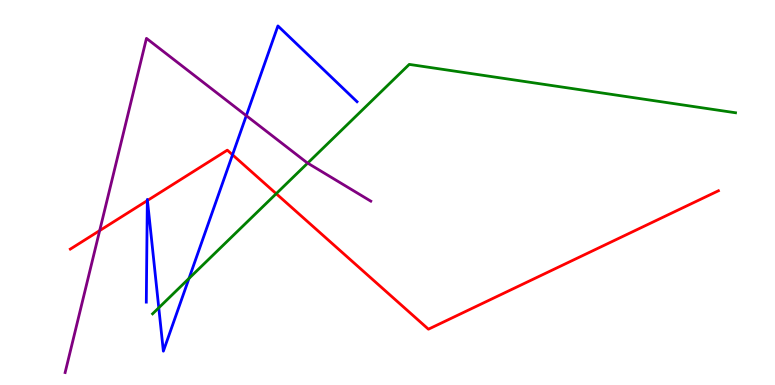[{'lines': ['blue', 'red'], 'intersections': [{'x': 1.9, 'y': 4.79}, {'x': 1.9, 'y': 4.79}, {'x': 3.0, 'y': 5.98}]}, {'lines': ['green', 'red'], 'intersections': [{'x': 3.56, 'y': 4.97}]}, {'lines': ['purple', 'red'], 'intersections': [{'x': 1.29, 'y': 4.01}]}, {'lines': ['blue', 'green'], 'intersections': [{'x': 2.05, 'y': 2.01}, {'x': 2.44, 'y': 2.77}]}, {'lines': ['blue', 'purple'], 'intersections': [{'x': 3.18, 'y': 7.0}]}, {'lines': ['green', 'purple'], 'intersections': [{'x': 3.97, 'y': 5.76}]}]